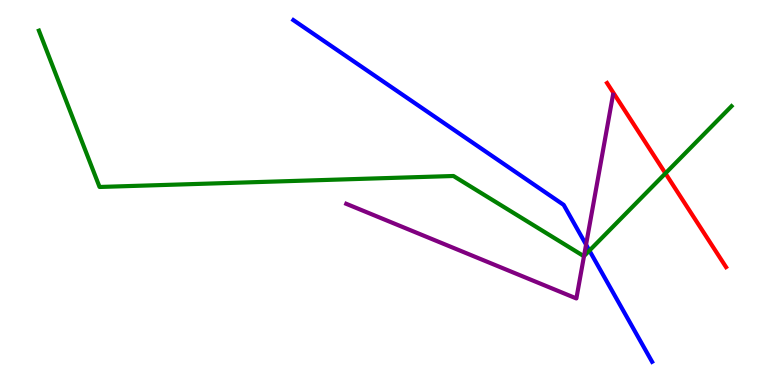[{'lines': ['blue', 'red'], 'intersections': []}, {'lines': ['green', 'red'], 'intersections': [{'x': 8.59, 'y': 5.5}]}, {'lines': ['purple', 'red'], 'intersections': []}, {'lines': ['blue', 'green'], 'intersections': [{'x': 7.61, 'y': 3.49}]}, {'lines': ['blue', 'purple'], 'intersections': [{'x': 7.56, 'y': 3.65}]}, {'lines': ['green', 'purple'], 'intersections': [{'x': 7.54, 'y': 3.35}]}]